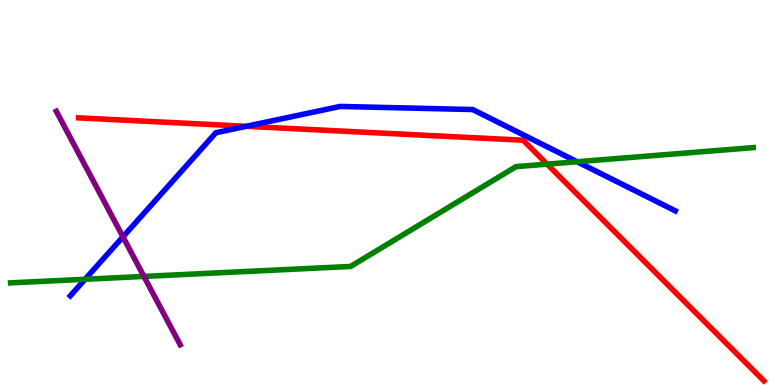[{'lines': ['blue', 'red'], 'intersections': [{'x': 3.18, 'y': 6.72}]}, {'lines': ['green', 'red'], 'intersections': [{'x': 7.06, 'y': 5.74}]}, {'lines': ['purple', 'red'], 'intersections': []}, {'lines': ['blue', 'green'], 'intersections': [{'x': 1.1, 'y': 2.75}, {'x': 7.45, 'y': 5.8}]}, {'lines': ['blue', 'purple'], 'intersections': [{'x': 1.59, 'y': 3.85}]}, {'lines': ['green', 'purple'], 'intersections': [{'x': 1.86, 'y': 2.82}]}]